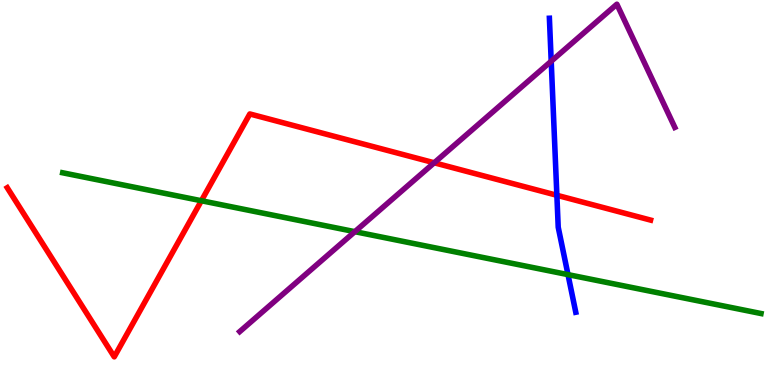[{'lines': ['blue', 'red'], 'intersections': [{'x': 7.19, 'y': 4.93}]}, {'lines': ['green', 'red'], 'intersections': [{'x': 2.6, 'y': 4.79}]}, {'lines': ['purple', 'red'], 'intersections': [{'x': 5.6, 'y': 5.77}]}, {'lines': ['blue', 'green'], 'intersections': [{'x': 7.33, 'y': 2.87}]}, {'lines': ['blue', 'purple'], 'intersections': [{'x': 7.11, 'y': 8.41}]}, {'lines': ['green', 'purple'], 'intersections': [{'x': 4.58, 'y': 3.98}]}]